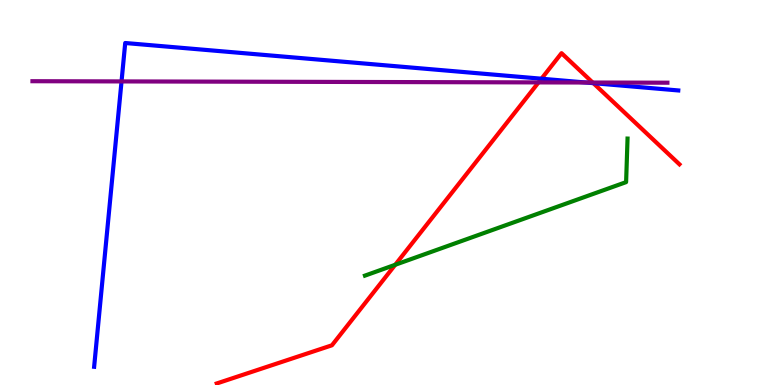[{'lines': ['blue', 'red'], 'intersections': [{'x': 6.99, 'y': 7.96}, {'x': 7.66, 'y': 7.84}]}, {'lines': ['green', 'red'], 'intersections': [{'x': 5.1, 'y': 3.12}]}, {'lines': ['purple', 'red'], 'intersections': [{'x': 6.95, 'y': 7.86}, {'x': 7.65, 'y': 7.86}]}, {'lines': ['blue', 'green'], 'intersections': []}, {'lines': ['blue', 'purple'], 'intersections': [{'x': 1.57, 'y': 7.89}, {'x': 7.56, 'y': 7.86}]}, {'lines': ['green', 'purple'], 'intersections': []}]